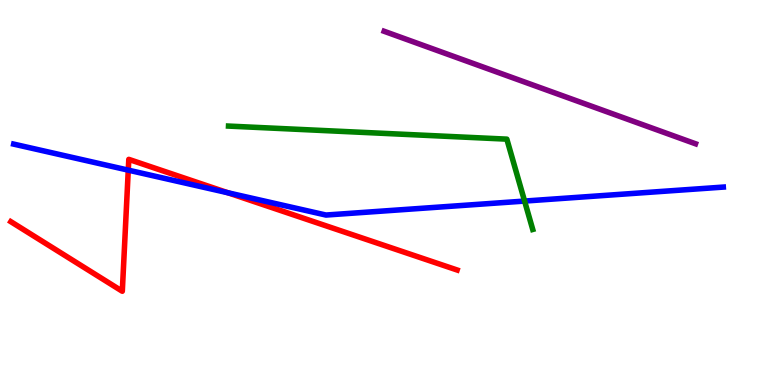[{'lines': ['blue', 'red'], 'intersections': [{'x': 1.66, 'y': 5.58}, {'x': 2.94, 'y': 4.99}]}, {'lines': ['green', 'red'], 'intersections': []}, {'lines': ['purple', 'red'], 'intersections': []}, {'lines': ['blue', 'green'], 'intersections': [{'x': 6.77, 'y': 4.78}]}, {'lines': ['blue', 'purple'], 'intersections': []}, {'lines': ['green', 'purple'], 'intersections': []}]